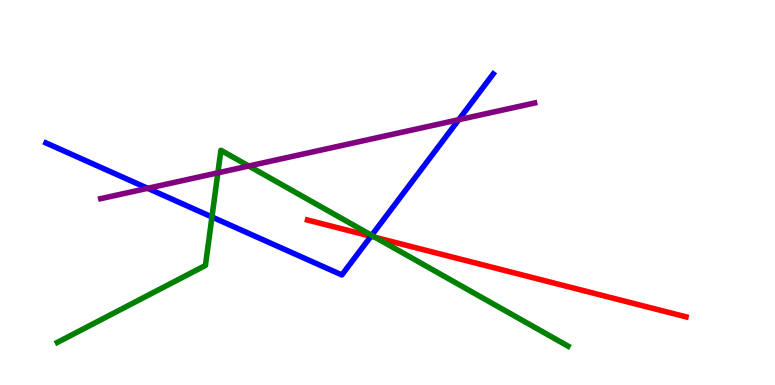[{'lines': ['blue', 'red'], 'intersections': [{'x': 4.79, 'y': 3.86}]}, {'lines': ['green', 'red'], 'intersections': [{'x': 4.84, 'y': 3.83}]}, {'lines': ['purple', 'red'], 'intersections': []}, {'lines': ['blue', 'green'], 'intersections': [{'x': 2.73, 'y': 4.36}, {'x': 4.8, 'y': 3.89}]}, {'lines': ['blue', 'purple'], 'intersections': [{'x': 1.91, 'y': 5.11}, {'x': 5.92, 'y': 6.89}]}, {'lines': ['green', 'purple'], 'intersections': [{'x': 2.81, 'y': 5.51}, {'x': 3.21, 'y': 5.69}]}]